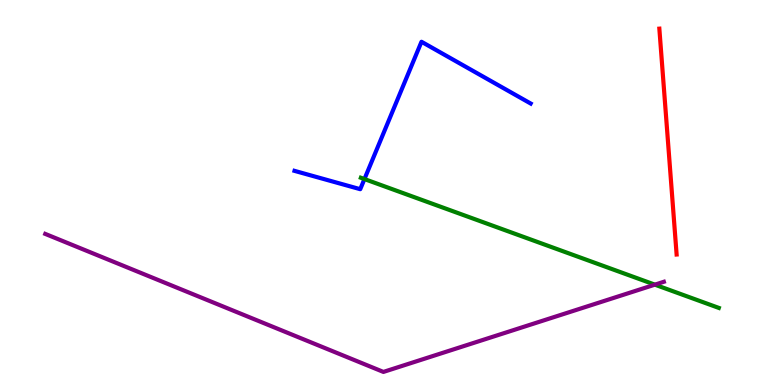[{'lines': ['blue', 'red'], 'intersections': []}, {'lines': ['green', 'red'], 'intersections': []}, {'lines': ['purple', 'red'], 'intersections': []}, {'lines': ['blue', 'green'], 'intersections': [{'x': 4.7, 'y': 5.35}]}, {'lines': ['blue', 'purple'], 'intersections': []}, {'lines': ['green', 'purple'], 'intersections': [{'x': 8.45, 'y': 2.61}]}]